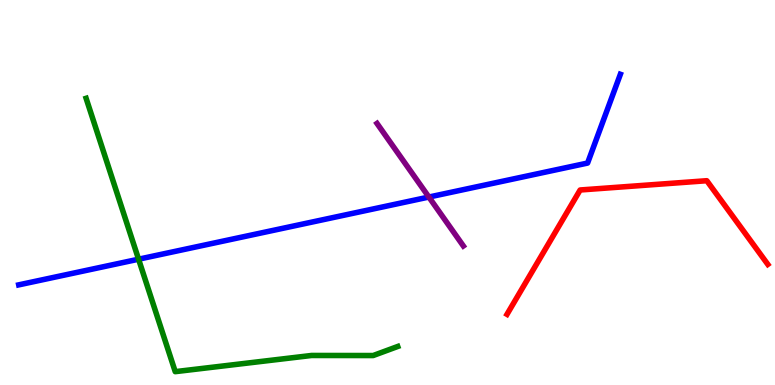[{'lines': ['blue', 'red'], 'intersections': []}, {'lines': ['green', 'red'], 'intersections': []}, {'lines': ['purple', 'red'], 'intersections': []}, {'lines': ['blue', 'green'], 'intersections': [{'x': 1.79, 'y': 3.27}]}, {'lines': ['blue', 'purple'], 'intersections': [{'x': 5.53, 'y': 4.88}]}, {'lines': ['green', 'purple'], 'intersections': []}]